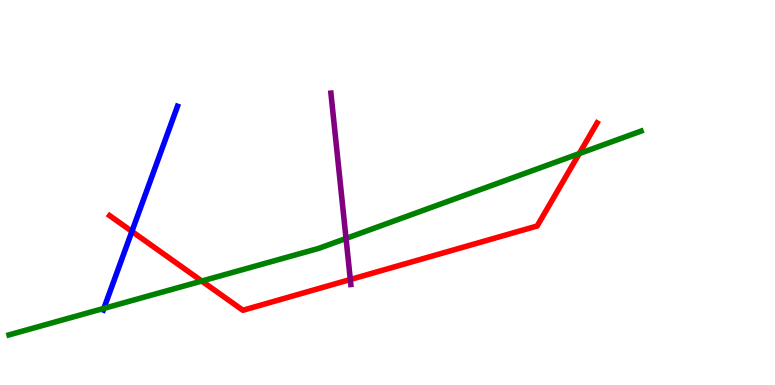[{'lines': ['blue', 'red'], 'intersections': [{'x': 1.7, 'y': 3.99}]}, {'lines': ['green', 'red'], 'intersections': [{'x': 2.6, 'y': 2.7}, {'x': 7.47, 'y': 6.01}]}, {'lines': ['purple', 'red'], 'intersections': [{'x': 4.52, 'y': 2.74}]}, {'lines': ['blue', 'green'], 'intersections': [{'x': 1.34, 'y': 1.99}]}, {'lines': ['blue', 'purple'], 'intersections': []}, {'lines': ['green', 'purple'], 'intersections': [{'x': 4.46, 'y': 3.81}]}]